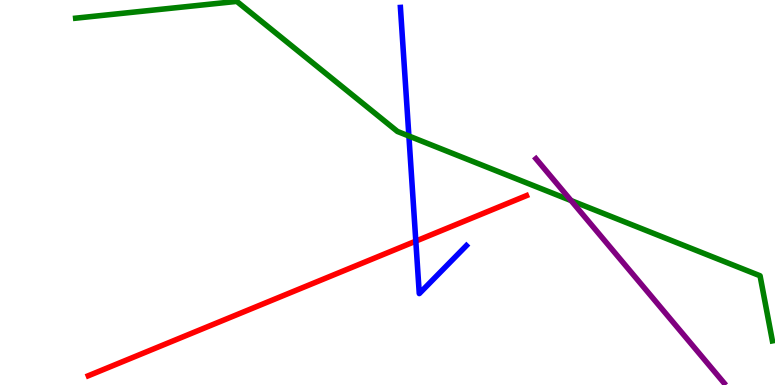[{'lines': ['blue', 'red'], 'intersections': [{'x': 5.37, 'y': 3.74}]}, {'lines': ['green', 'red'], 'intersections': []}, {'lines': ['purple', 'red'], 'intersections': []}, {'lines': ['blue', 'green'], 'intersections': [{'x': 5.28, 'y': 6.47}]}, {'lines': ['blue', 'purple'], 'intersections': []}, {'lines': ['green', 'purple'], 'intersections': [{'x': 7.37, 'y': 4.79}]}]